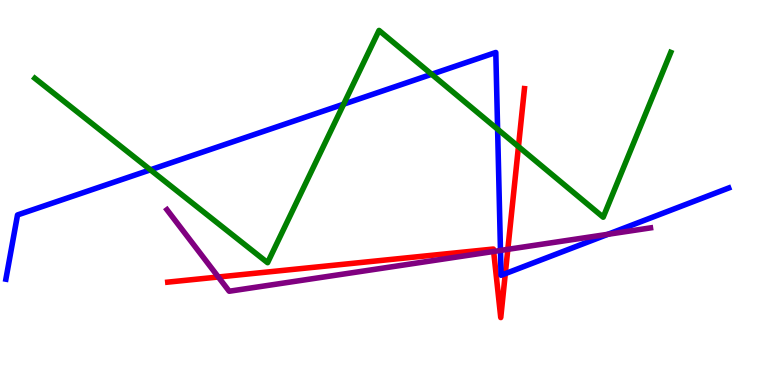[{'lines': ['blue', 'red'], 'intersections': [{'x': 6.52, 'y': 2.89}]}, {'lines': ['green', 'red'], 'intersections': [{'x': 6.69, 'y': 6.19}]}, {'lines': ['purple', 'red'], 'intersections': [{'x': 2.82, 'y': 2.81}, {'x': 6.37, 'y': 3.47}, {'x': 6.55, 'y': 3.52}]}, {'lines': ['blue', 'green'], 'intersections': [{'x': 1.94, 'y': 5.59}, {'x': 4.43, 'y': 7.29}, {'x': 5.57, 'y': 8.07}, {'x': 6.42, 'y': 6.64}]}, {'lines': ['blue', 'purple'], 'intersections': [{'x': 6.46, 'y': 3.49}, {'x': 7.84, 'y': 3.91}]}, {'lines': ['green', 'purple'], 'intersections': []}]